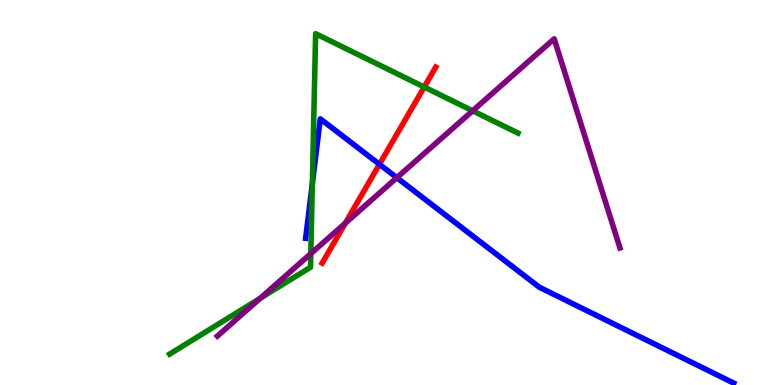[{'lines': ['blue', 'red'], 'intersections': [{'x': 4.9, 'y': 5.73}]}, {'lines': ['green', 'red'], 'intersections': [{'x': 5.47, 'y': 7.74}]}, {'lines': ['purple', 'red'], 'intersections': [{'x': 4.46, 'y': 4.2}]}, {'lines': ['blue', 'green'], 'intersections': [{'x': 4.03, 'y': 5.23}]}, {'lines': ['blue', 'purple'], 'intersections': [{'x': 5.12, 'y': 5.38}]}, {'lines': ['green', 'purple'], 'intersections': [{'x': 3.36, 'y': 2.25}, {'x': 4.01, 'y': 3.41}, {'x': 6.1, 'y': 7.12}]}]